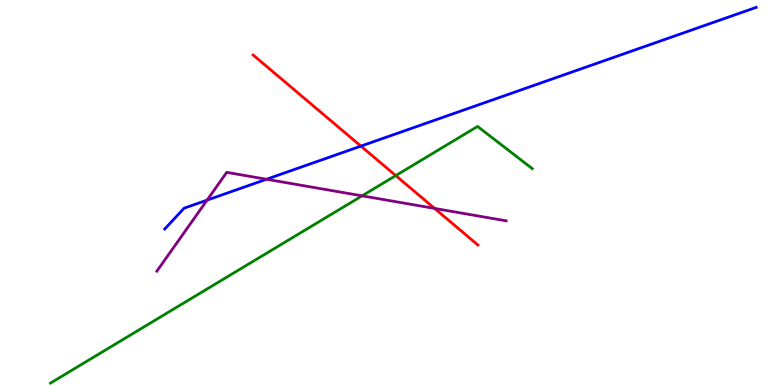[{'lines': ['blue', 'red'], 'intersections': [{'x': 4.66, 'y': 6.2}]}, {'lines': ['green', 'red'], 'intersections': [{'x': 5.11, 'y': 5.44}]}, {'lines': ['purple', 'red'], 'intersections': [{'x': 5.61, 'y': 4.59}]}, {'lines': ['blue', 'green'], 'intersections': []}, {'lines': ['blue', 'purple'], 'intersections': [{'x': 2.67, 'y': 4.8}, {'x': 3.44, 'y': 5.34}]}, {'lines': ['green', 'purple'], 'intersections': [{'x': 4.67, 'y': 4.91}]}]